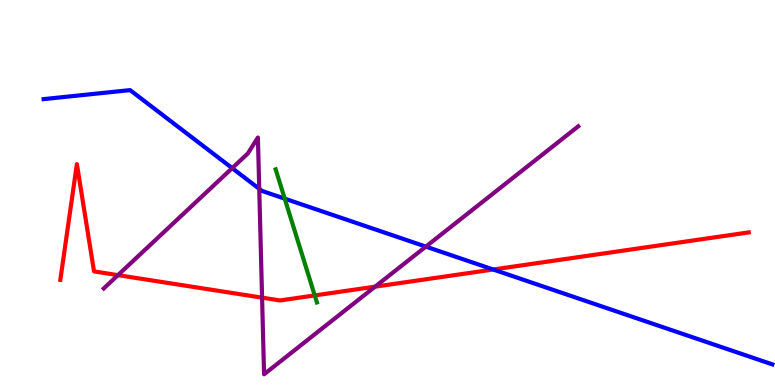[{'lines': ['blue', 'red'], 'intersections': [{'x': 6.36, 'y': 3.0}]}, {'lines': ['green', 'red'], 'intersections': [{'x': 4.06, 'y': 2.33}]}, {'lines': ['purple', 'red'], 'intersections': [{'x': 1.52, 'y': 2.85}, {'x': 3.38, 'y': 2.27}, {'x': 4.84, 'y': 2.55}]}, {'lines': ['blue', 'green'], 'intersections': [{'x': 3.67, 'y': 4.84}]}, {'lines': ['blue', 'purple'], 'intersections': [{'x': 3.0, 'y': 5.63}, {'x': 3.35, 'y': 5.1}, {'x': 5.49, 'y': 3.59}]}, {'lines': ['green', 'purple'], 'intersections': []}]